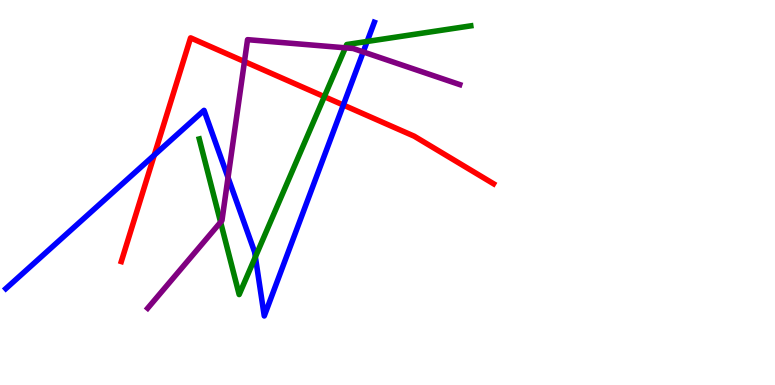[{'lines': ['blue', 'red'], 'intersections': [{'x': 1.99, 'y': 5.97}, {'x': 4.43, 'y': 7.27}]}, {'lines': ['green', 'red'], 'intersections': [{'x': 4.18, 'y': 7.49}]}, {'lines': ['purple', 'red'], 'intersections': [{'x': 3.15, 'y': 8.4}]}, {'lines': ['blue', 'green'], 'intersections': [{'x': 3.3, 'y': 3.33}, {'x': 4.74, 'y': 8.92}]}, {'lines': ['blue', 'purple'], 'intersections': [{'x': 2.94, 'y': 5.39}, {'x': 4.69, 'y': 8.65}]}, {'lines': ['green', 'purple'], 'intersections': [{'x': 2.85, 'y': 4.23}, {'x': 4.46, 'y': 8.76}]}]